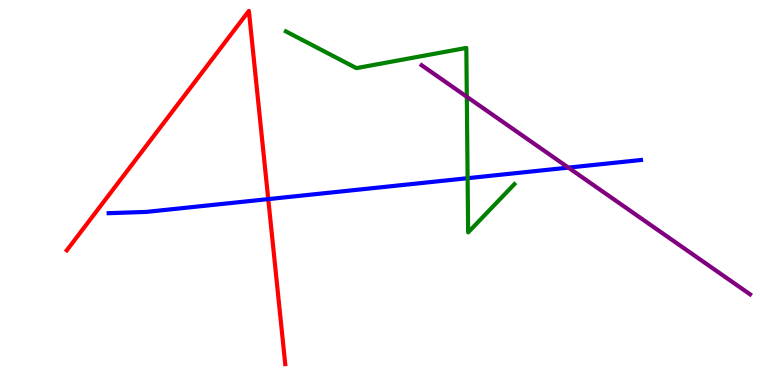[{'lines': ['blue', 'red'], 'intersections': [{'x': 3.46, 'y': 4.83}]}, {'lines': ['green', 'red'], 'intersections': []}, {'lines': ['purple', 'red'], 'intersections': []}, {'lines': ['blue', 'green'], 'intersections': [{'x': 6.03, 'y': 5.37}]}, {'lines': ['blue', 'purple'], 'intersections': [{'x': 7.33, 'y': 5.65}]}, {'lines': ['green', 'purple'], 'intersections': [{'x': 6.02, 'y': 7.49}]}]